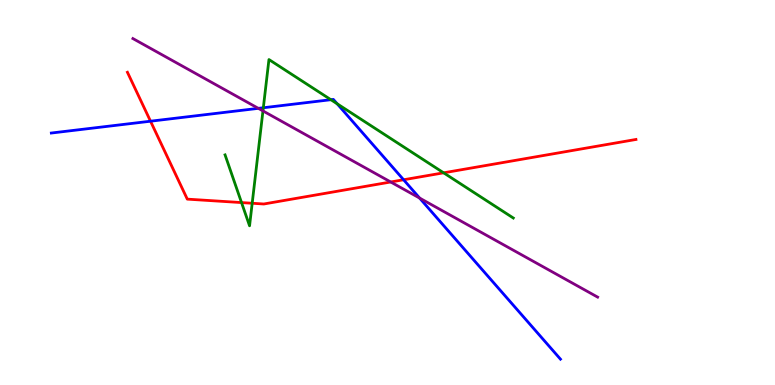[{'lines': ['blue', 'red'], 'intersections': [{'x': 1.94, 'y': 6.85}, {'x': 5.21, 'y': 5.33}]}, {'lines': ['green', 'red'], 'intersections': [{'x': 3.12, 'y': 4.74}, {'x': 3.25, 'y': 4.72}, {'x': 5.72, 'y': 5.51}]}, {'lines': ['purple', 'red'], 'intersections': [{'x': 5.04, 'y': 5.27}]}, {'lines': ['blue', 'green'], 'intersections': [{'x': 3.4, 'y': 7.2}, {'x': 4.27, 'y': 7.41}, {'x': 4.35, 'y': 7.3}]}, {'lines': ['blue', 'purple'], 'intersections': [{'x': 3.33, 'y': 7.19}, {'x': 5.41, 'y': 4.86}]}, {'lines': ['green', 'purple'], 'intersections': [{'x': 3.39, 'y': 7.12}]}]